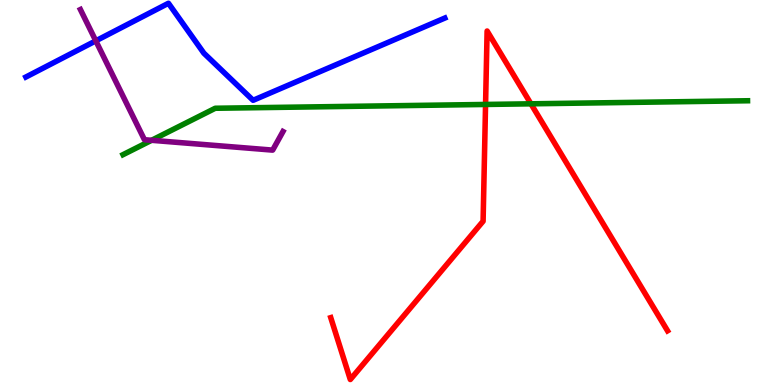[{'lines': ['blue', 'red'], 'intersections': []}, {'lines': ['green', 'red'], 'intersections': [{'x': 6.27, 'y': 7.29}, {'x': 6.85, 'y': 7.3}]}, {'lines': ['purple', 'red'], 'intersections': []}, {'lines': ['blue', 'green'], 'intersections': []}, {'lines': ['blue', 'purple'], 'intersections': [{'x': 1.24, 'y': 8.94}]}, {'lines': ['green', 'purple'], 'intersections': [{'x': 1.96, 'y': 6.36}]}]